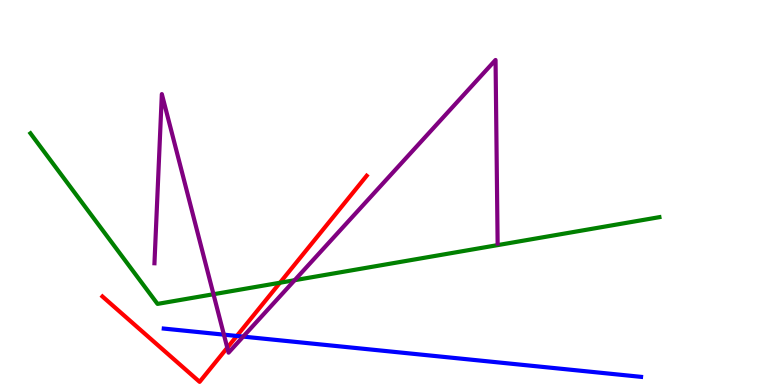[{'lines': ['blue', 'red'], 'intersections': [{'x': 3.06, 'y': 1.27}]}, {'lines': ['green', 'red'], 'intersections': [{'x': 3.61, 'y': 2.66}]}, {'lines': ['purple', 'red'], 'intersections': [{'x': 2.93, 'y': 0.968}]}, {'lines': ['blue', 'green'], 'intersections': []}, {'lines': ['blue', 'purple'], 'intersections': [{'x': 2.89, 'y': 1.31}, {'x': 3.14, 'y': 1.26}]}, {'lines': ['green', 'purple'], 'intersections': [{'x': 2.75, 'y': 2.36}, {'x': 3.8, 'y': 2.72}]}]